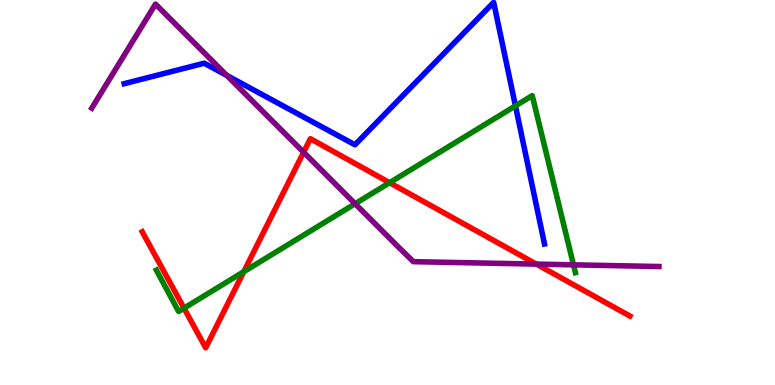[{'lines': ['blue', 'red'], 'intersections': []}, {'lines': ['green', 'red'], 'intersections': [{'x': 2.37, 'y': 2.0}, {'x': 3.15, 'y': 2.94}, {'x': 5.03, 'y': 5.25}]}, {'lines': ['purple', 'red'], 'intersections': [{'x': 3.92, 'y': 6.05}, {'x': 6.92, 'y': 3.14}]}, {'lines': ['blue', 'green'], 'intersections': [{'x': 6.65, 'y': 7.25}]}, {'lines': ['blue', 'purple'], 'intersections': [{'x': 2.93, 'y': 8.04}]}, {'lines': ['green', 'purple'], 'intersections': [{'x': 4.58, 'y': 4.71}, {'x': 7.4, 'y': 3.12}]}]